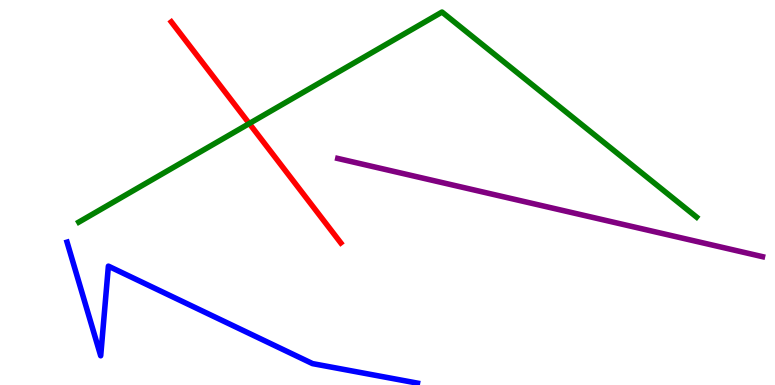[{'lines': ['blue', 'red'], 'intersections': []}, {'lines': ['green', 'red'], 'intersections': [{'x': 3.22, 'y': 6.79}]}, {'lines': ['purple', 'red'], 'intersections': []}, {'lines': ['blue', 'green'], 'intersections': []}, {'lines': ['blue', 'purple'], 'intersections': []}, {'lines': ['green', 'purple'], 'intersections': []}]